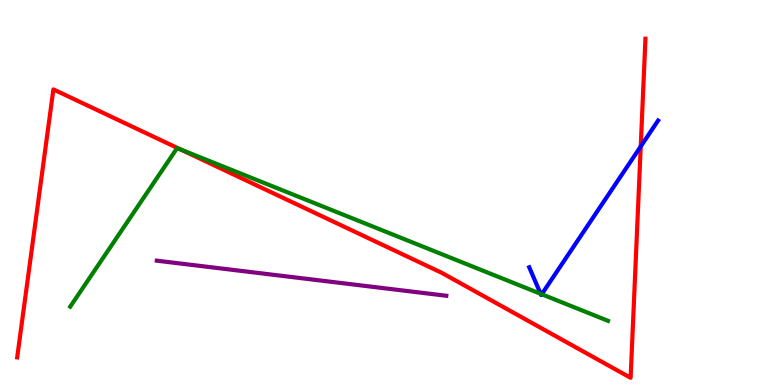[{'lines': ['blue', 'red'], 'intersections': [{'x': 8.27, 'y': 6.2}]}, {'lines': ['green', 'red'], 'intersections': [{'x': 2.33, 'y': 6.12}]}, {'lines': ['purple', 'red'], 'intersections': []}, {'lines': ['blue', 'green'], 'intersections': [{'x': 6.98, 'y': 2.37}, {'x': 6.99, 'y': 2.36}]}, {'lines': ['blue', 'purple'], 'intersections': []}, {'lines': ['green', 'purple'], 'intersections': []}]